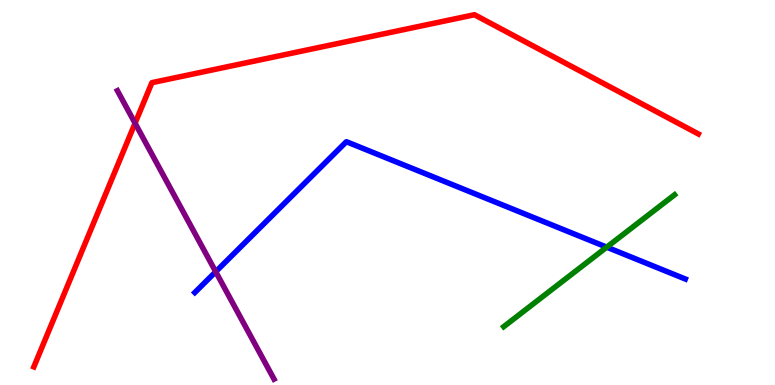[{'lines': ['blue', 'red'], 'intersections': []}, {'lines': ['green', 'red'], 'intersections': []}, {'lines': ['purple', 'red'], 'intersections': [{'x': 1.74, 'y': 6.8}]}, {'lines': ['blue', 'green'], 'intersections': [{'x': 7.83, 'y': 3.58}]}, {'lines': ['blue', 'purple'], 'intersections': [{'x': 2.78, 'y': 2.94}]}, {'lines': ['green', 'purple'], 'intersections': []}]